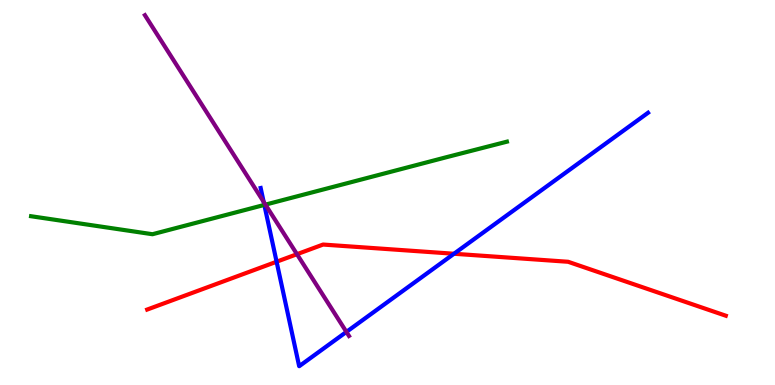[{'lines': ['blue', 'red'], 'intersections': [{'x': 3.57, 'y': 3.2}, {'x': 5.86, 'y': 3.41}]}, {'lines': ['green', 'red'], 'intersections': []}, {'lines': ['purple', 'red'], 'intersections': [{'x': 3.83, 'y': 3.4}]}, {'lines': ['blue', 'green'], 'intersections': [{'x': 3.41, 'y': 4.68}]}, {'lines': ['blue', 'purple'], 'intersections': [{'x': 3.4, 'y': 4.76}, {'x': 4.47, 'y': 1.38}]}, {'lines': ['green', 'purple'], 'intersections': [{'x': 3.42, 'y': 4.68}]}]